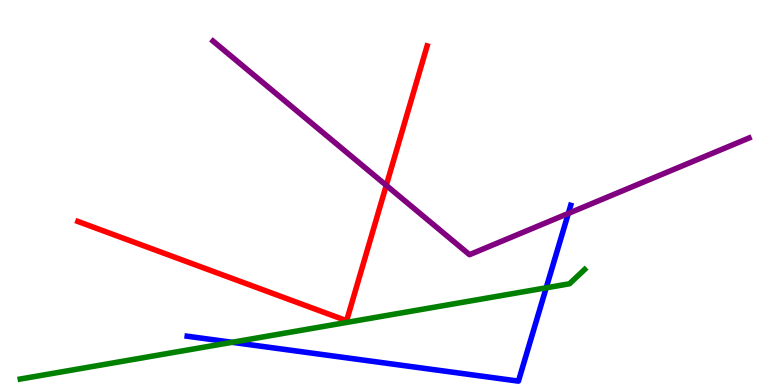[{'lines': ['blue', 'red'], 'intersections': []}, {'lines': ['green', 'red'], 'intersections': []}, {'lines': ['purple', 'red'], 'intersections': [{'x': 4.98, 'y': 5.19}]}, {'lines': ['blue', 'green'], 'intersections': [{'x': 2.99, 'y': 1.11}, {'x': 7.05, 'y': 2.52}]}, {'lines': ['blue', 'purple'], 'intersections': [{'x': 7.33, 'y': 4.46}]}, {'lines': ['green', 'purple'], 'intersections': []}]